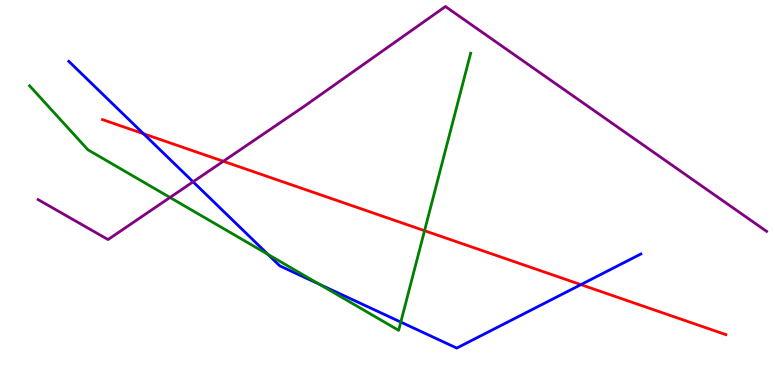[{'lines': ['blue', 'red'], 'intersections': [{'x': 1.85, 'y': 6.53}, {'x': 7.5, 'y': 2.61}]}, {'lines': ['green', 'red'], 'intersections': [{'x': 5.48, 'y': 4.01}]}, {'lines': ['purple', 'red'], 'intersections': [{'x': 2.88, 'y': 5.81}]}, {'lines': ['blue', 'green'], 'intersections': [{'x': 3.46, 'y': 3.39}, {'x': 4.12, 'y': 2.62}, {'x': 5.17, 'y': 1.63}]}, {'lines': ['blue', 'purple'], 'intersections': [{'x': 2.49, 'y': 5.28}]}, {'lines': ['green', 'purple'], 'intersections': [{'x': 2.19, 'y': 4.87}]}]